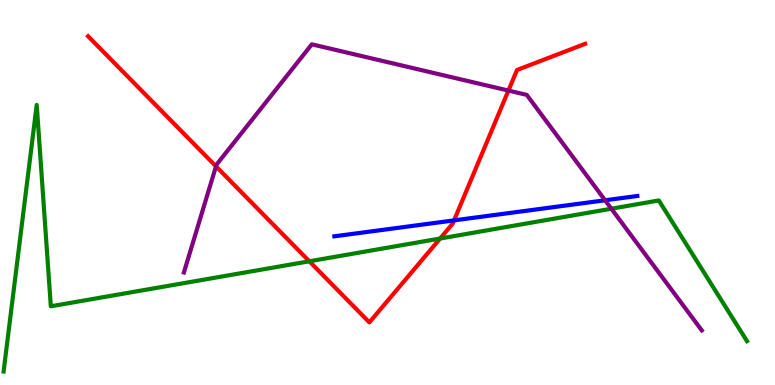[{'lines': ['blue', 'red'], 'intersections': [{'x': 5.86, 'y': 4.28}]}, {'lines': ['green', 'red'], 'intersections': [{'x': 3.99, 'y': 3.21}, {'x': 5.68, 'y': 3.8}]}, {'lines': ['purple', 'red'], 'intersections': [{'x': 2.79, 'y': 5.68}, {'x': 6.56, 'y': 7.65}]}, {'lines': ['blue', 'green'], 'intersections': []}, {'lines': ['blue', 'purple'], 'intersections': [{'x': 7.81, 'y': 4.8}]}, {'lines': ['green', 'purple'], 'intersections': [{'x': 7.89, 'y': 4.58}]}]